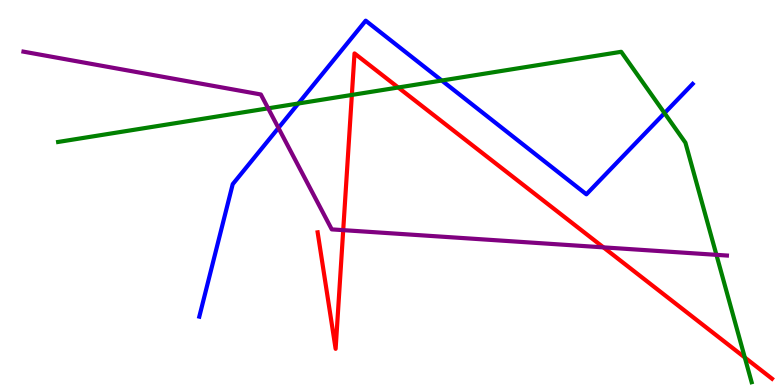[{'lines': ['blue', 'red'], 'intersections': []}, {'lines': ['green', 'red'], 'intersections': [{'x': 4.54, 'y': 7.53}, {'x': 5.14, 'y': 7.73}, {'x': 9.61, 'y': 0.714}]}, {'lines': ['purple', 'red'], 'intersections': [{'x': 4.43, 'y': 4.02}, {'x': 7.79, 'y': 3.57}]}, {'lines': ['blue', 'green'], 'intersections': [{'x': 3.85, 'y': 7.31}, {'x': 5.7, 'y': 7.91}, {'x': 8.57, 'y': 7.06}]}, {'lines': ['blue', 'purple'], 'intersections': [{'x': 3.59, 'y': 6.68}]}, {'lines': ['green', 'purple'], 'intersections': [{'x': 3.46, 'y': 7.19}, {'x': 9.24, 'y': 3.38}]}]